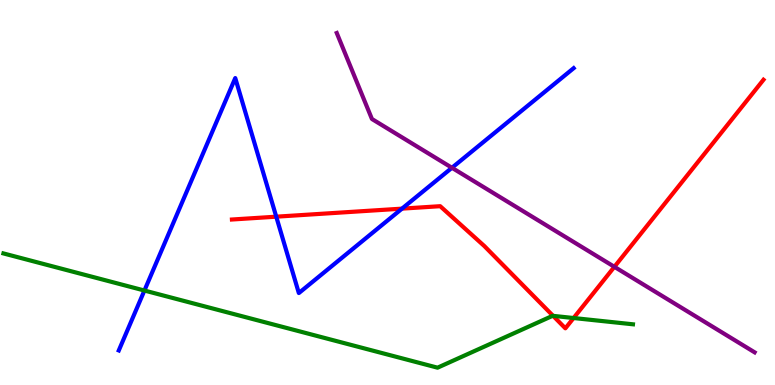[{'lines': ['blue', 'red'], 'intersections': [{'x': 3.56, 'y': 4.37}, {'x': 5.19, 'y': 4.58}]}, {'lines': ['green', 'red'], 'intersections': [{'x': 7.14, 'y': 1.8}, {'x': 7.4, 'y': 1.74}]}, {'lines': ['purple', 'red'], 'intersections': [{'x': 7.93, 'y': 3.07}]}, {'lines': ['blue', 'green'], 'intersections': [{'x': 1.86, 'y': 2.45}]}, {'lines': ['blue', 'purple'], 'intersections': [{'x': 5.83, 'y': 5.64}]}, {'lines': ['green', 'purple'], 'intersections': []}]